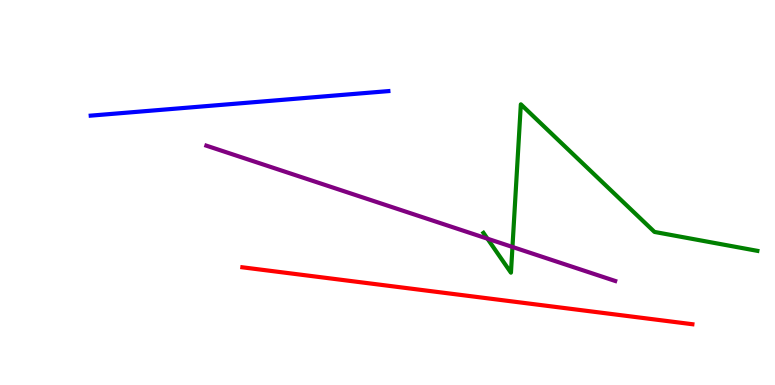[{'lines': ['blue', 'red'], 'intersections': []}, {'lines': ['green', 'red'], 'intersections': []}, {'lines': ['purple', 'red'], 'intersections': []}, {'lines': ['blue', 'green'], 'intersections': []}, {'lines': ['blue', 'purple'], 'intersections': []}, {'lines': ['green', 'purple'], 'intersections': [{'x': 6.29, 'y': 3.8}, {'x': 6.61, 'y': 3.59}]}]